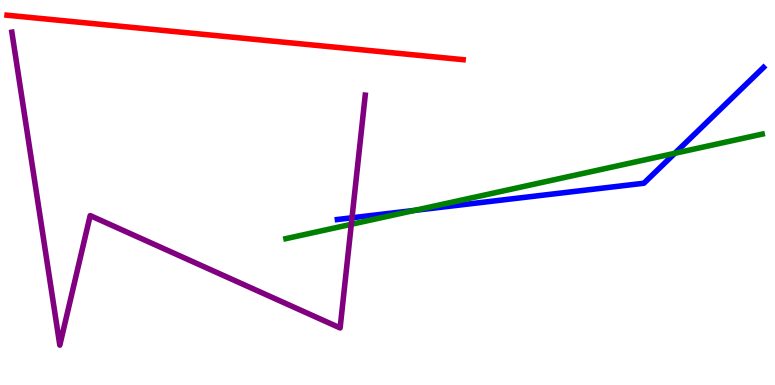[{'lines': ['blue', 'red'], 'intersections': []}, {'lines': ['green', 'red'], 'intersections': []}, {'lines': ['purple', 'red'], 'intersections': []}, {'lines': ['blue', 'green'], 'intersections': [{'x': 5.35, 'y': 4.54}, {'x': 8.71, 'y': 6.02}]}, {'lines': ['blue', 'purple'], 'intersections': [{'x': 4.54, 'y': 4.34}]}, {'lines': ['green', 'purple'], 'intersections': [{'x': 4.53, 'y': 4.17}]}]